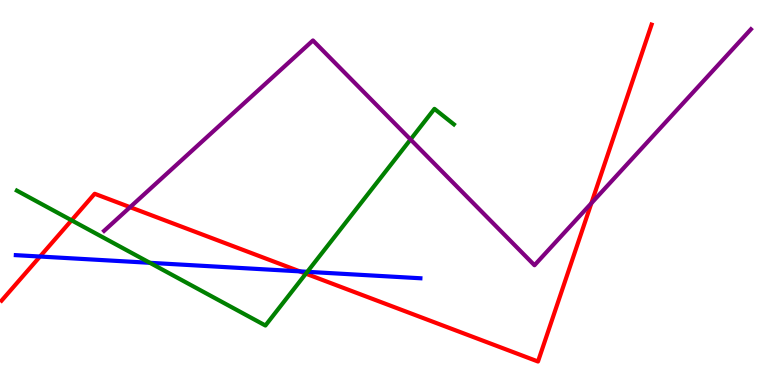[{'lines': ['blue', 'red'], 'intersections': [{'x': 0.516, 'y': 3.34}, {'x': 3.87, 'y': 2.95}]}, {'lines': ['green', 'red'], 'intersections': [{'x': 0.923, 'y': 4.28}, {'x': 3.95, 'y': 2.89}]}, {'lines': ['purple', 'red'], 'intersections': [{'x': 1.68, 'y': 4.62}, {'x': 7.63, 'y': 4.72}]}, {'lines': ['blue', 'green'], 'intersections': [{'x': 1.93, 'y': 3.17}, {'x': 3.97, 'y': 2.94}]}, {'lines': ['blue', 'purple'], 'intersections': []}, {'lines': ['green', 'purple'], 'intersections': [{'x': 5.3, 'y': 6.38}]}]